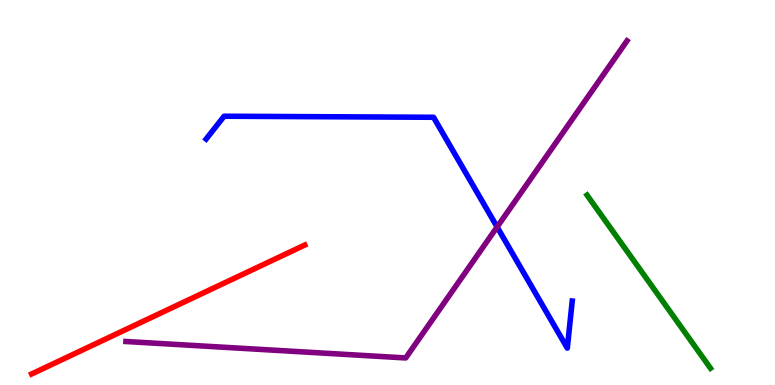[{'lines': ['blue', 'red'], 'intersections': []}, {'lines': ['green', 'red'], 'intersections': []}, {'lines': ['purple', 'red'], 'intersections': []}, {'lines': ['blue', 'green'], 'intersections': []}, {'lines': ['blue', 'purple'], 'intersections': [{'x': 6.41, 'y': 4.1}]}, {'lines': ['green', 'purple'], 'intersections': []}]